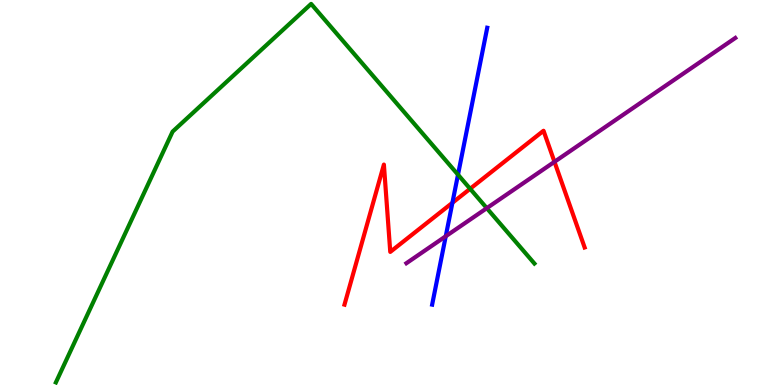[{'lines': ['blue', 'red'], 'intersections': [{'x': 5.84, 'y': 4.73}]}, {'lines': ['green', 'red'], 'intersections': [{'x': 6.07, 'y': 5.1}]}, {'lines': ['purple', 'red'], 'intersections': [{'x': 7.15, 'y': 5.8}]}, {'lines': ['blue', 'green'], 'intersections': [{'x': 5.91, 'y': 5.46}]}, {'lines': ['blue', 'purple'], 'intersections': [{'x': 5.75, 'y': 3.86}]}, {'lines': ['green', 'purple'], 'intersections': [{'x': 6.28, 'y': 4.59}]}]